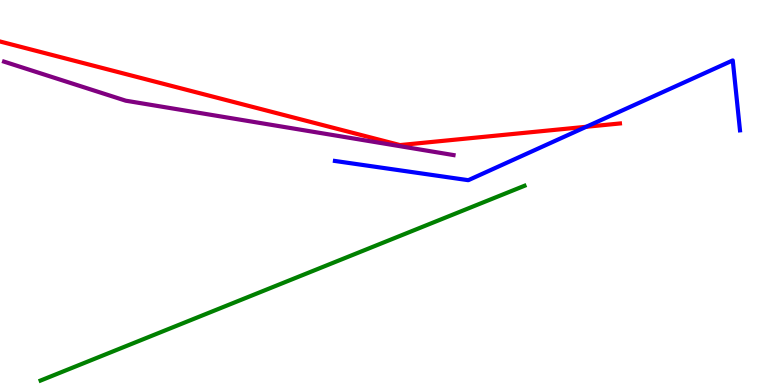[{'lines': ['blue', 'red'], 'intersections': [{'x': 7.56, 'y': 6.71}]}, {'lines': ['green', 'red'], 'intersections': []}, {'lines': ['purple', 'red'], 'intersections': []}, {'lines': ['blue', 'green'], 'intersections': []}, {'lines': ['blue', 'purple'], 'intersections': []}, {'lines': ['green', 'purple'], 'intersections': []}]